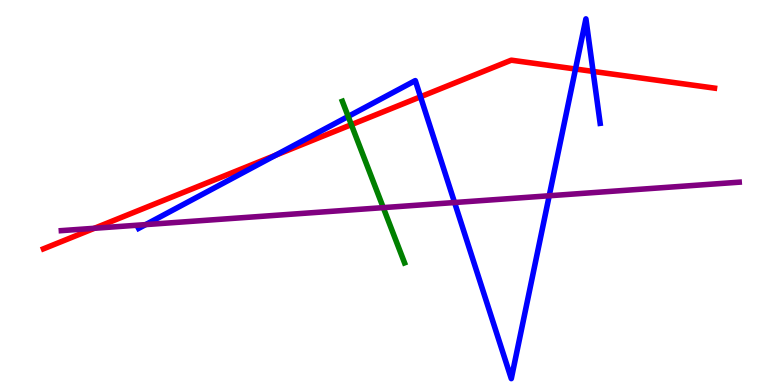[{'lines': ['blue', 'red'], 'intersections': [{'x': 3.56, 'y': 5.97}, {'x': 5.43, 'y': 7.49}, {'x': 7.43, 'y': 8.21}, {'x': 7.65, 'y': 8.14}]}, {'lines': ['green', 'red'], 'intersections': [{'x': 4.53, 'y': 6.76}]}, {'lines': ['purple', 'red'], 'intersections': [{'x': 1.22, 'y': 4.07}]}, {'lines': ['blue', 'green'], 'intersections': [{'x': 4.49, 'y': 6.98}]}, {'lines': ['blue', 'purple'], 'intersections': [{'x': 1.88, 'y': 4.17}, {'x': 5.87, 'y': 4.74}, {'x': 7.09, 'y': 4.92}]}, {'lines': ['green', 'purple'], 'intersections': [{'x': 4.95, 'y': 4.61}]}]